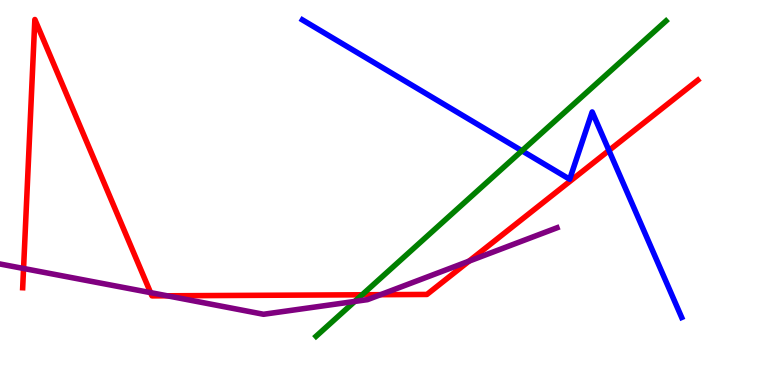[{'lines': ['blue', 'red'], 'intersections': [{'x': 7.86, 'y': 6.09}]}, {'lines': ['green', 'red'], 'intersections': [{'x': 4.67, 'y': 2.34}]}, {'lines': ['purple', 'red'], 'intersections': [{'x': 0.304, 'y': 3.03}, {'x': 1.94, 'y': 2.4}, {'x': 2.16, 'y': 2.32}, {'x': 4.91, 'y': 2.35}, {'x': 6.05, 'y': 3.22}]}, {'lines': ['blue', 'green'], 'intersections': [{'x': 6.73, 'y': 6.08}]}, {'lines': ['blue', 'purple'], 'intersections': []}, {'lines': ['green', 'purple'], 'intersections': [{'x': 4.58, 'y': 2.17}]}]